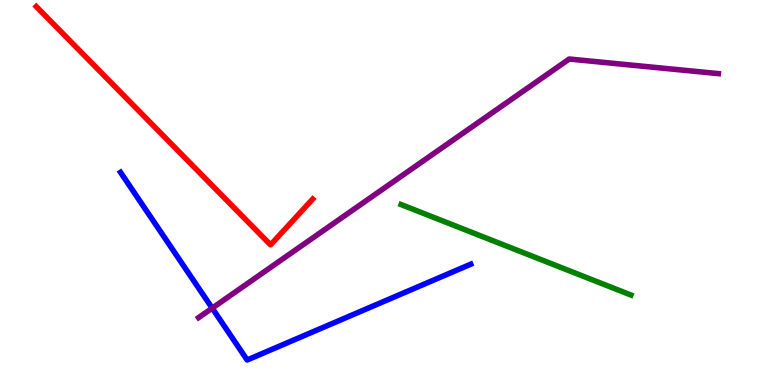[{'lines': ['blue', 'red'], 'intersections': []}, {'lines': ['green', 'red'], 'intersections': []}, {'lines': ['purple', 'red'], 'intersections': []}, {'lines': ['blue', 'green'], 'intersections': []}, {'lines': ['blue', 'purple'], 'intersections': [{'x': 2.74, 'y': 2.0}]}, {'lines': ['green', 'purple'], 'intersections': []}]